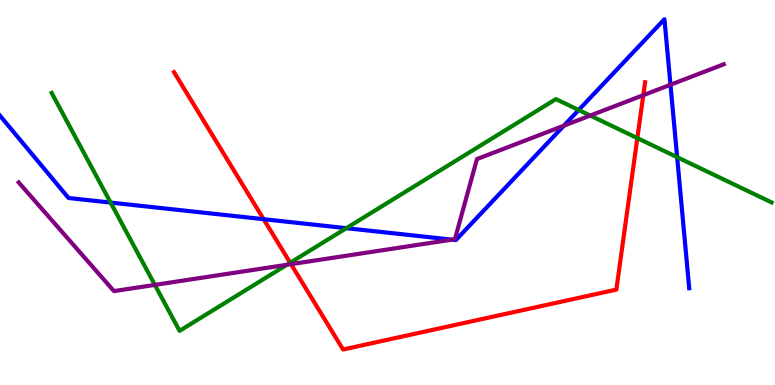[{'lines': ['blue', 'red'], 'intersections': [{'x': 3.4, 'y': 4.31}]}, {'lines': ['green', 'red'], 'intersections': [{'x': 3.74, 'y': 3.18}, {'x': 8.22, 'y': 6.41}]}, {'lines': ['purple', 'red'], 'intersections': [{'x': 3.76, 'y': 3.14}, {'x': 8.3, 'y': 7.53}]}, {'lines': ['blue', 'green'], 'intersections': [{'x': 1.43, 'y': 4.74}, {'x': 4.47, 'y': 4.07}, {'x': 7.47, 'y': 7.14}, {'x': 8.74, 'y': 5.92}]}, {'lines': ['blue', 'purple'], 'intersections': [{'x': 5.83, 'y': 3.78}, {'x': 7.28, 'y': 6.74}, {'x': 8.65, 'y': 7.8}]}, {'lines': ['green', 'purple'], 'intersections': [{'x': 2.0, 'y': 2.6}, {'x': 3.7, 'y': 3.12}, {'x': 7.62, 'y': 7.0}]}]